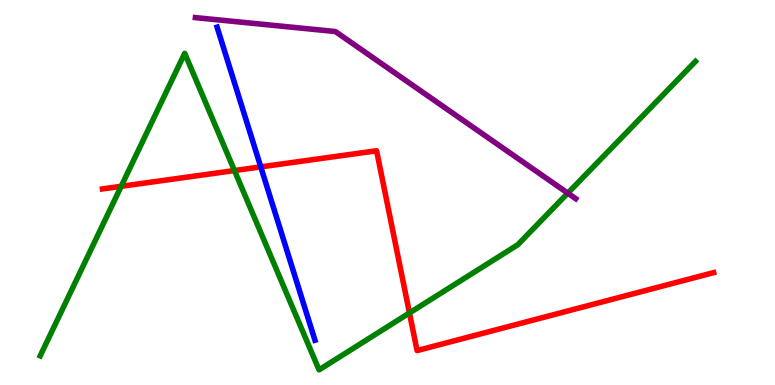[{'lines': ['blue', 'red'], 'intersections': [{'x': 3.36, 'y': 5.67}]}, {'lines': ['green', 'red'], 'intersections': [{'x': 1.56, 'y': 5.16}, {'x': 3.03, 'y': 5.57}, {'x': 5.28, 'y': 1.87}]}, {'lines': ['purple', 'red'], 'intersections': []}, {'lines': ['blue', 'green'], 'intersections': []}, {'lines': ['blue', 'purple'], 'intersections': []}, {'lines': ['green', 'purple'], 'intersections': [{'x': 7.33, 'y': 4.98}]}]